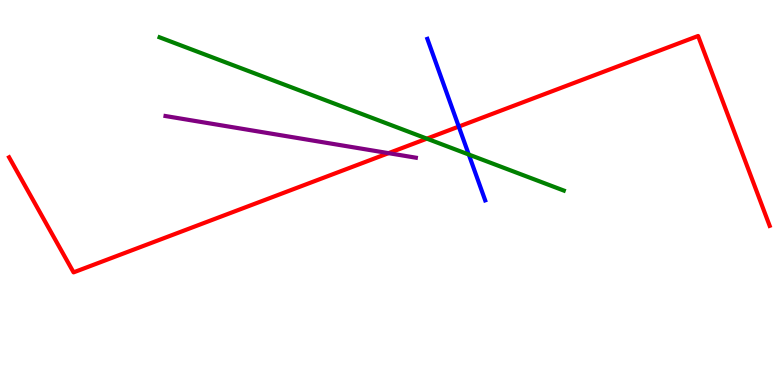[{'lines': ['blue', 'red'], 'intersections': [{'x': 5.92, 'y': 6.71}]}, {'lines': ['green', 'red'], 'intersections': [{'x': 5.51, 'y': 6.4}]}, {'lines': ['purple', 'red'], 'intersections': [{'x': 5.01, 'y': 6.02}]}, {'lines': ['blue', 'green'], 'intersections': [{'x': 6.05, 'y': 5.99}]}, {'lines': ['blue', 'purple'], 'intersections': []}, {'lines': ['green', 'purple'], 'intersections': []}]